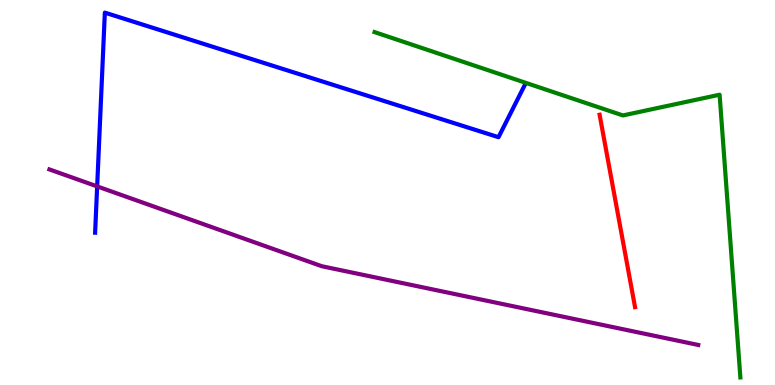[{'lines': ['blue', 'red'], 'intersections': []}, {'lines': ['green', 'red'], 'intersections': []}, {'lines': ['purple', 'red'], 'intersections': []}, {'lines': ['blue', 'green'], 'intersections': []}, {'lines': ['blue', 'purple'], 'intersections': [{'x': 1.25, 'y': 5.16}]}, {'lines': ['green', 'purple'], 'intersections': []}]